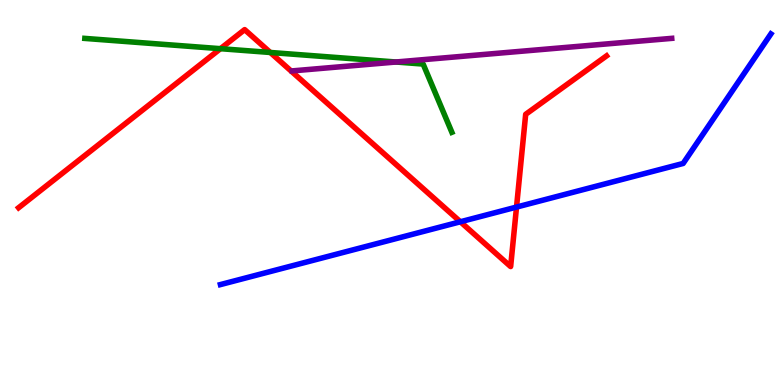[{'lines': ['blue', 'red'], 'intersections': [{'x': 5.94, 'y': 4.24}, {'x': 6.66, 'y': 4.62}]}, {'lines': ['green', 'red'], 'intersections': [{'x': 2.84, 'y': 8.74}, {'x': 3.49, 'y': 8.64}]}, {'lines': ['purple', 'red'], 'intersections': []}, {'lines': ['blue', 'green'], 'intersections': []}, {'lines': ['blue', 'purple'], 'intersections': []}, {'lines': ['green', 'purple'], 'intersections': [{'x': 5.11, 'y': 8.39}]}]